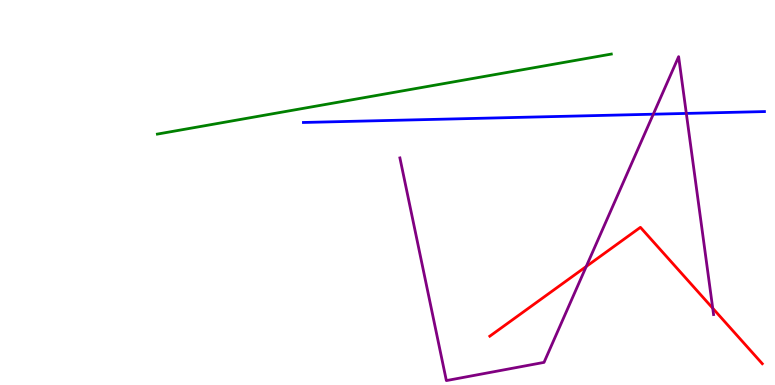[{'lines': ['blue', 'red'], 'intersections': []}, {'lines': ['green', 'red'], 'intersections': []}, {'lines': ['purple', 'red'], 'intersections': [{'x': 7.56, 'y': 3.08}, {'x': 9.2, 'y': 1.99}]}, {'lines': ['blue', 'green'], 'intersections': []}, {'lines': ['blue', 'purple'], 'intersections': [{'x': 8.43, 'y': 7.03}, {'x': 8.86, 'y': 7.05}]}, {'lines': ['green', 'purple'], 'intersections': []}]